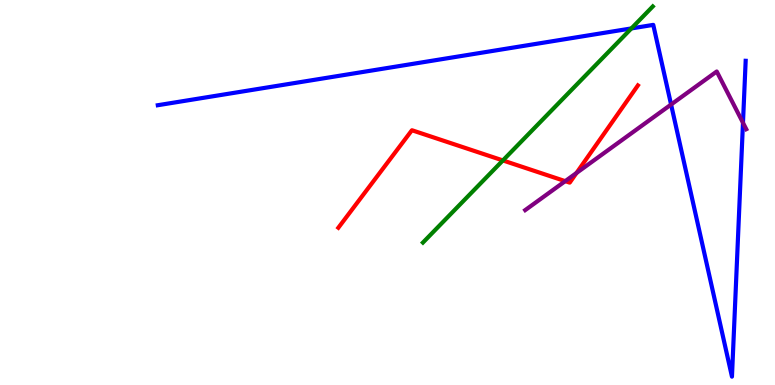[{'lines': ['blue', 'red'], 'intersections': []}, {'lines': ['green', 'red'], 'intersections': [{'x': 6.49, 'y': 5.83}]}, {'lines': ['purple', 'red'], 'intersections': [{'x': 7.29, 'y': 5.29}, {'x': 7.44, 'y': 5.51}]}, {'lines': ['blue', 'green'], 'intersections': [{'x': 8.15, 'y': 9.26}]}, {'lines': ['blue', 'purple'], 'intersections': [{'x': 8.66, 'y': 7.28}, {'x': 9.59, 'y': 6.81}]}, {'lines': ['green', 'purple'], 'intersections': []}]